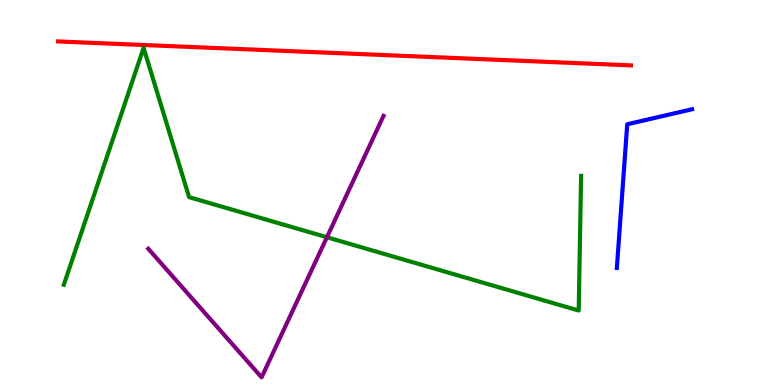[{'lines': ['blue', 'red'], 'intersections': []}, {'lines': ['green', 'red'], 'intersections': []}, {'lines': ['purple', 'red'], 'intersections': []}, {'lines': ['blue', 'green'], 'intersections': []}, {'lines': ['blue', 'purple'], 'intersections': []}, {'lines': ['green', 'purple'], 'intersections': [{'x': 4.22, 'y': 3.84}]}]